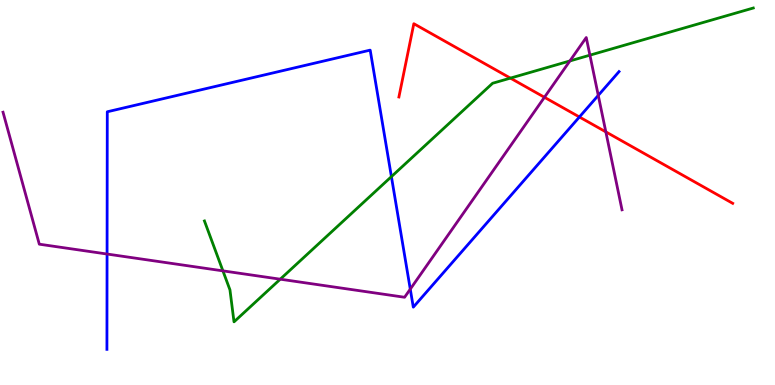[{'lines': ['blue', 'red'], 'intersections': [{'x': 7.48, 'y': 6.96}]}, {'lines': ['green', 'red'], 'intersections': [{'x': 6.59, 'y': 7.97}]}, {'lines': ['purple', 'red'], 'intersections': [{'x': 7.03, 'y': 7.47}, {'x': 7.82, 'y': 6.57}]}, {'lines': ['blue', 'green'], 'intersections': [{'x': 5.05, 'y': 5.41}]}, {'lines': ['blue', 'purple'], 'intersections': [{'x': 1.38, 'y': 3.4}, {'x': 5.29, 'y': 2.49}, {'x': 7.72, 'y': 7.52}]}, {'lines': ['green', 'purple'], 'intersections': [{'x': 2.88, 'y': 2.96}, {'x': 3.62, 'y': 2.75}, {'x': 7.35, 'y': 8.42}, {'x': 7.61, 'y': 8.57}]}]